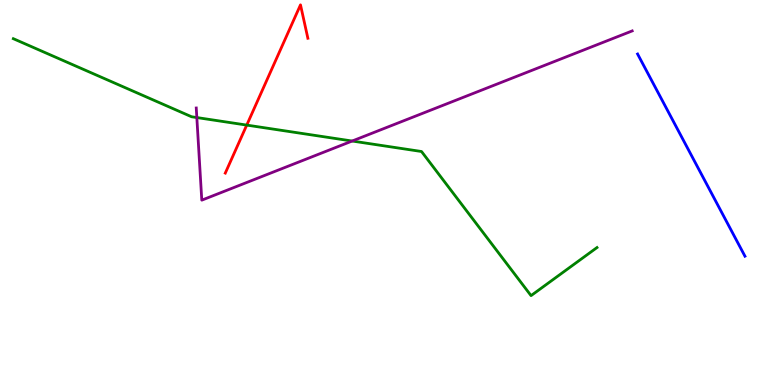[{'lines': ['blue', 'red'], 'intersections': []}, {'lines': ['green', 'red'], 'intersections': [{'x': 3.18, 'y': 6.75}]}, {'lines': ['purple', 'red'], 'intersections': []}, {'lines': ['blue', 'green'], 'intersections': []}, {'lines': ['blue', 'purple'], 'intersections': []}, {'lines': ['green', 'purple'], 'intersections': [{'x': 2.54, 'y': 6.95}, {'x': 4.54, 'y': 6.34}]}]